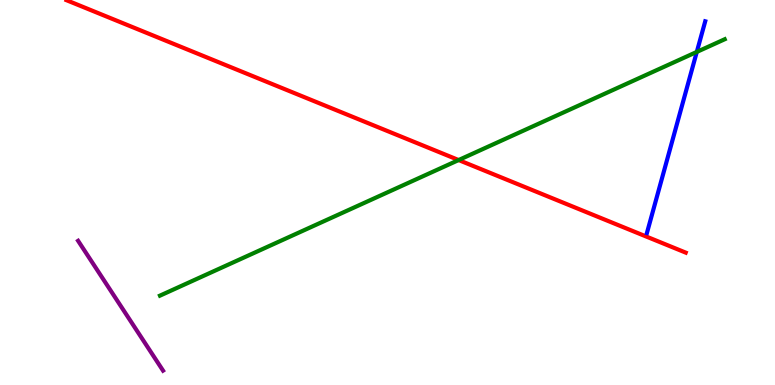[{'lines': ['blue', 'red'], 'intersections': []}, {'lines': ['green', 'red'], 'intersections': [{'x': 5.92, 'y': 5.84}]}, {'lines': ['purple', 'red'], 'intersections': []}, {'lines': ['blue', 'green'], 'intersections': [{'x': 8.99, 'y': 8.65}]}, {'lines': ['blue', 'purple'], 'intersections': []}, {'lines': ['green', 'purple'], 'intersections': []}]